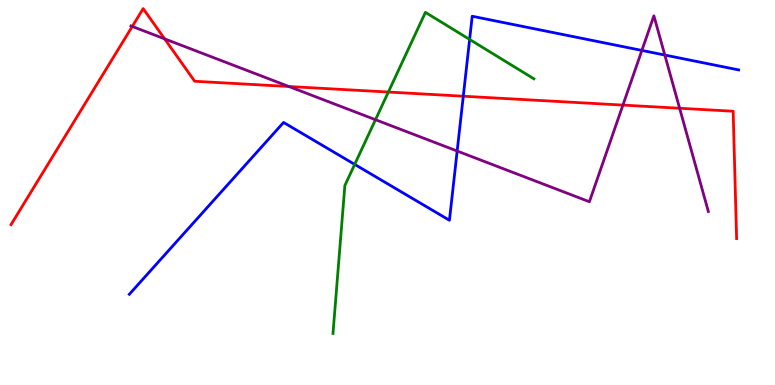[{'lines': ['blue', 'red'], 'intersections': [{'x': 5.98, 'y': 7.5}]}, {'lines': ['green', 'red'], 'intersections': [{'x': 5.01, 'y': 7.61}]}, {'lines': ['purple', 'red'], 'intersections': [{'x': 1.71, 'y': 9.31}, {'x': 2.12, 'y': 8.99}, {'x': 3.73, 'y': 7.75}, {'x': 8.04, 'y': 7.27}, {'x': 8.77, 'y': 7.19}]}, {'lines': ['blue', 'green'], 'intersections': [{'x': 4.58, 'y': 5.73}, {'x': 6.06, 'y': 8.98}]}, {'lines': ['blue', 'purple'], 'intersections': [{'x': 5.9, 'y': 6.08}, {'x': 8.28, 'y': 8.69}, {'x': 8.58, 'y': 8.57}]}, {'lines': ['green', 'purple'], 'intersections': [{'x': 4.84, 'y': 6.89}]}]